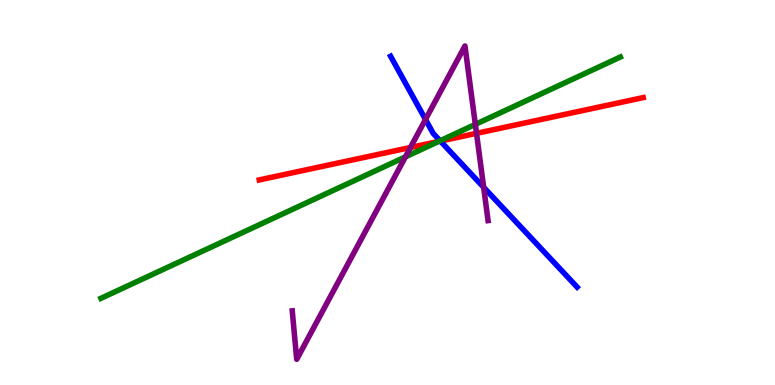[{'lines': ['blue', 'red'], 'intersections': [{'x': 5.68, 'y': 6.34}]}, {'lines': ['green', 'red'], 'intersections': [{'x': 5.66, 'y': 6.33}]}, {'lines': ['purple', 'red'], 'intersections': [{'x': 5.3, 'y': 6.17}, {'x': 6.15, 'y': 6.54}]}, {'lines': ['blue', 'green'], 'intersections': [{'x': 5.68, 'y': 6.34}]}, {'lines': ['blue', 'purple'], 'intersections': [{'x': 5.49, 'y': 6.9}, {'x': 6.24, 'y': 5.14}]}, {'lines': ['green', 'purple'], 'intersections': [{'x': 5.23, 'y': 5.93}, {'x': 6.13, 'y': 6.77}]}]